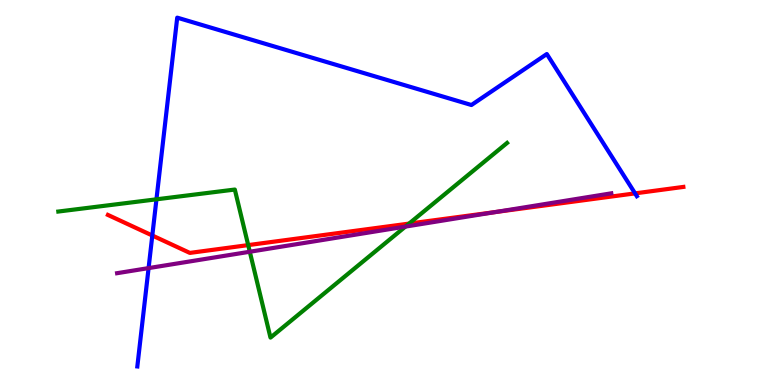[{'lines': ['blue', 'red'], 'intersections': [{'x': 1.97, 'y': 3.88}, {'x': 8.19, 'y': 4.98}]}, {'lines': ['green', 'red'], 'intersections': [{'x': 3.2, 'y': 3.63}, {'x': 5.28, 'y': 4.19}]}, {'lines': ['purple', 'red'], 'intersections': [{'x': 6.4, 'y': 4.49}]}, {'lines': ['blue', 'green'], 'intersections': [{'x': 2.02, 'y': 4.82}]}, {'lines': ['blue', 'purple'], 'intersections': [{'x': 1.92, 'y': 3.04}]}, {'lines': ['green', 'purple'], 'intersections': [{'x': 3.22, 'y': 3.46}, {'x': 5.23, 'y': 4.11}]}]